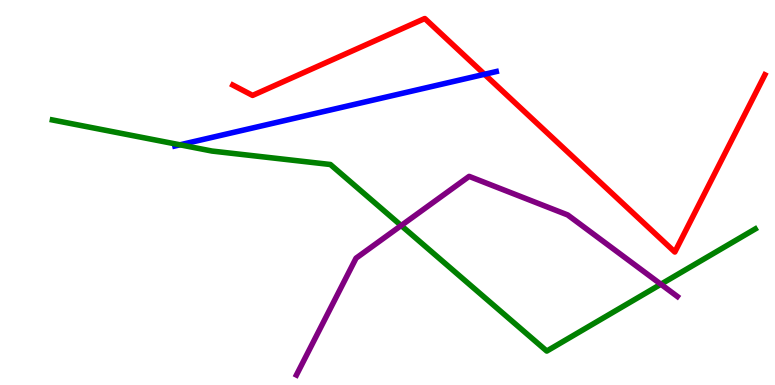[{'lines': ['blue', 'red'], 'intersections': [{'x': 6.25, 'y': 8.07}]}, {'lines': ['green', 'red'], 'intersections': []}, {'lines': ['purple', 'red'], 'intersections': []}, {'lines': ['blue', 'green'], 'intersections': [{'x': 2.32, 'y': 6.24}]}, {'lines': ['blue', 'purple'], 'intersections': []}, {'lines': ['green', 'purple'], 'intersections': [{'x': 5.18, 'y': 4.14}, {'x': 8.53, 'y': 2.62}]}]